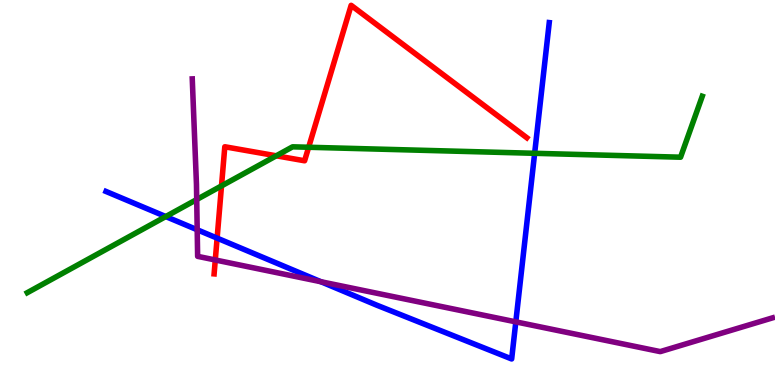[{'lines': ['blue', 'red'], 'intersections': [{'x': 2.8, 'y': 3.81}]}, {'lines': ['green', 'red'], 'intersections': [{'x': 2.86, 'y': 5.17}, {'x': 3.56, 'y': 5.95}, {'x': 3.98, 'y': 6.18}]}, {'lines': ['purple', 'red'], 'intersections': [{'x': 2.78, 'y': 3.25}]}, {'lines': ['blue', 'green'], 'intersections': [{'x': 2.14, 'y': 4.38}, {'x': 6.9, 'y': 6.02}]}, {'lines': ['blue', 'purple'], 'intersections': [{'x': 2.54, 'y': 4.03}, {'x': 4.14, 'y': 2.68}, {'x': 6.66, 'y': 1.64}]}, {'lines': ['green', 'purple'], 'intersections': [{'x': 2.54, 'y': 4.82}]}]